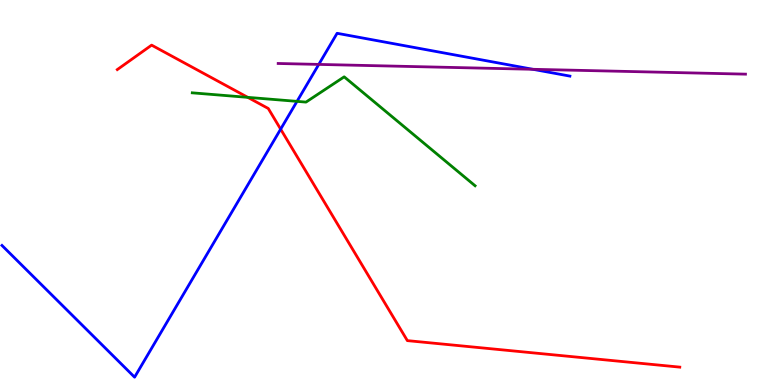[{'lines': ['blue', 'red'], 'intersections': [{'x': 3.62, 'y': 6.65}]}, {'lines': ['green', 'red'], 'intersections': [{'x': 3.2, 'y': 7.47}]}, {'lines': ['purple', 'red'], 'intersections': []}, {'lines': ['blue', 'green'], 'intersections': [{'x': 3.83, 'y': 7.37}]}, {'lines': ['blue', 'purple'], 'intersections': [{'x': 4.11, 'y': 8.33}, {'x': 6.88, 'y': 8.2}]}, {'lines': ['green', 'purple'], 'intersections': []}]